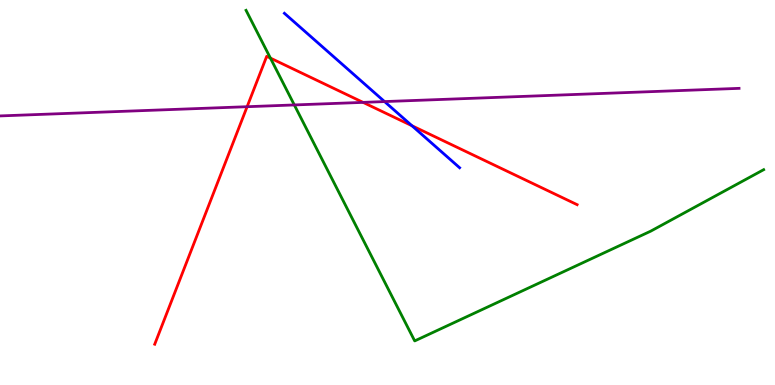[{'lines': ['blue', 'red'], 'intersections': [{'x': 5.32, 'y': 6.73}]}, {'lines': ['green', 'red'], 'intersections': [{'x': 3.49, 'y': 8.49}]}, {'lines': ['purple', 'red'], 'intersections': [{'x': 3.19, 'y': 7.23}, {'x': 4.68, 'y': 7.34}]}, {'lines': ['blue', 'green'], 'intersections': []}, {'lines': ['blue', 'purple'], 'intersections': [{'x': 4.96, 'y': 7.36}]}, {'lines': ['green', 'purple'], 'intersections': [{'x': 3.8, 'y': 7.27}]}]